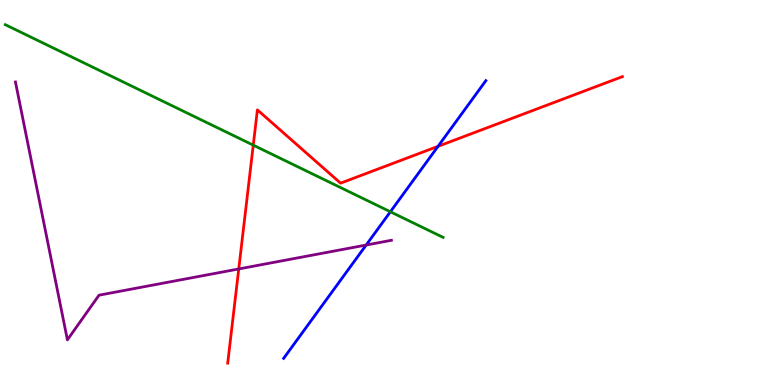[{'lines': ['blue', 'red'], 'intersections': [{'x': 5.65, 'y': 6.2}]}, {'lines': ['green', 'red'], 'intersections': [{'x': 3.27, 'y': 6.23}]}, {'lines': ['purple', 'red'], 'intersections': [{'x': 3.08, 'y': 3.01}]}, {'lines': ['blue', 'green'], 'intersections': [{'x': 5.04, 'y': 4.5}]}, {'lines': ['blue', 'purple'], 'intersections': [{'x': 4.72, 'y': 3.64}]}, {'lines': ['green', 'purple'], 'intersections': []}]